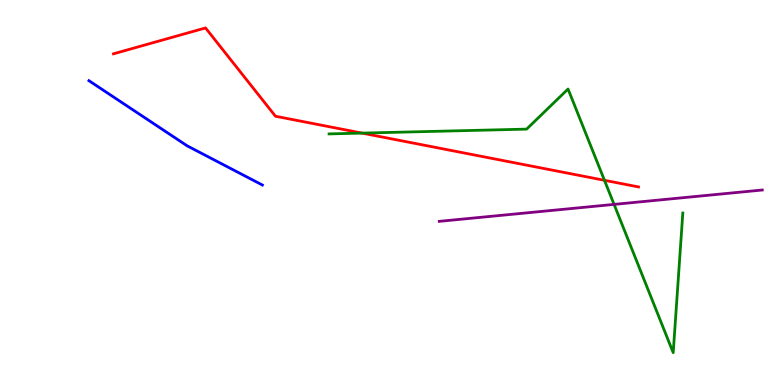[{'lines': ['blue', 'red'], 'intersections': []}, {'lines': ['green', 'red'], 'intersections': [{'x': 4.67, 'y': 6.54}, {'x': 7.8, 'y': 5.32}]}, {'lines': ['purple', 'red'], 'intersections': []}, {'lines': ['blue', 'green'], 'intersections': []}, {'lines': ['blue', 'purple'], 'intersections': []}, {'lines': ['green', 'purple'], 'intersections': [{'x': 7.92, 'y': 4.69}]}]